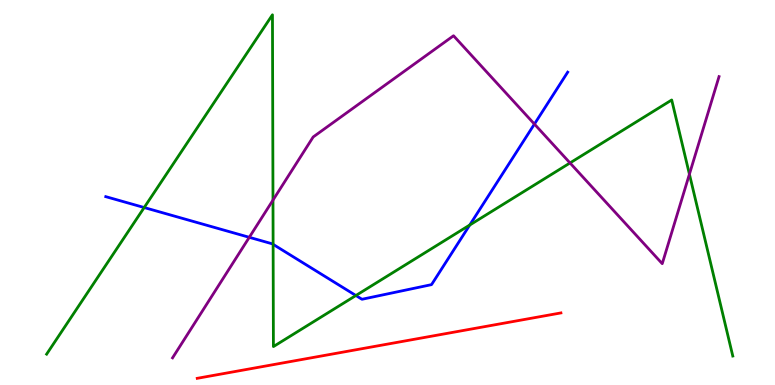[{'lines': ['blue', 'red'], 'intersections': []}, {'lines': ['green', 'red'], 'intersections': []}, {'lines': ['purple', 'red'], 'intersections': []}, {'lines': ['blue', 'green'], 'intersections': [{'x': 1.86, 'y': 4.61}, {'x': 3.52, 'y': 3.65}, {'x': 4.59, 'y': 2.32}, {'x': 6.06, 'y': 4.16}]}, {'lines': ['blue', 'purple'], 'intersections': [{'x': 3.22, 'y': 3.84}, {'x': 6.9, 'y': 6.78}]}, {'lines': ['green', 'purple'], 'intersections': [{'x': 3.52, 'y': 4.8}, {'x': 7.35, 'y': 5.77}, {'x': 8.9, 'y': 5.48}]}]